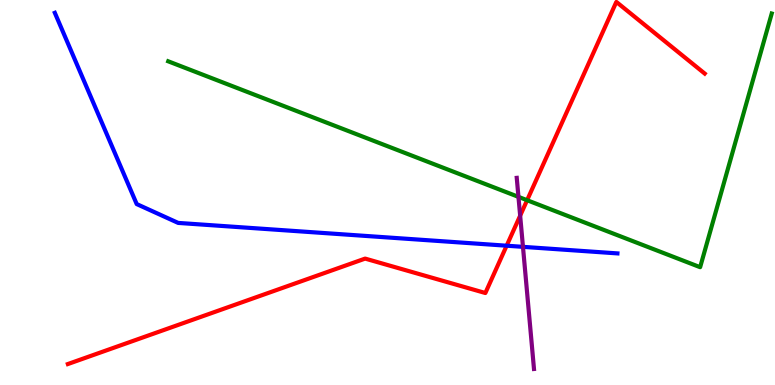[{'lines': ['blue', 'red'], 'intersections': [{'x': 6.54, 'y': 3.62}]}, {'lines': ['green', 'red'], 'intersections': [{'x': 6.8, 'y': 4.8}]}, {'lines': ['purple', 'red'], 'intersections': [{'x': 6.71, 'y': 4.4}]}, {'lines': ['blue', 'green'], 'intersections': []}, {'lines': ['blue', 'purple'], 'intersections': [{'x': 6.75, 'y': 3.59}]}, {'lines': ['green', 'purple'], 'intersections': [{'x': 6.69, 'y': 4.89}]}]